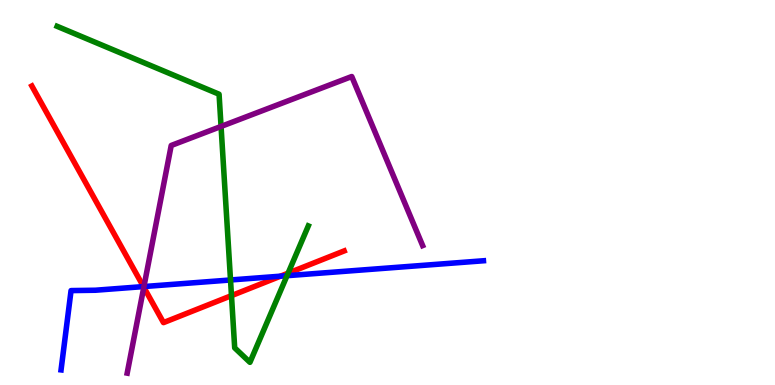[{'lines': ['blue', 'red'], 'intersections': [{'x': 1.85, 'y': 2.56}, {'x': 3.62, 'y': 2.83}]}, {'lines': ['green', 'red'], 'intersections': [{'x': 2.99, 'y': 2.32}, {'x': 3.72, 'y': 2.9}]}, {'lines': ['purple', 'red'], 'intersections': [{'x': 1.86, 'y': 2.54}]}, {'lines': ['blue', 'green'], 'intersections': [{'x': 2.97, 'y': 2.73}, {'x': 3.7, 'y': 2.84}]}, {'lines': ['blue', 'purple'], 'intersections': [{'x': 1.86, 'y': 2.56}]}, {'lines': ['green', 'purple'], 'intersections': [{'x': 2.85, 'y': 6.72}]}]